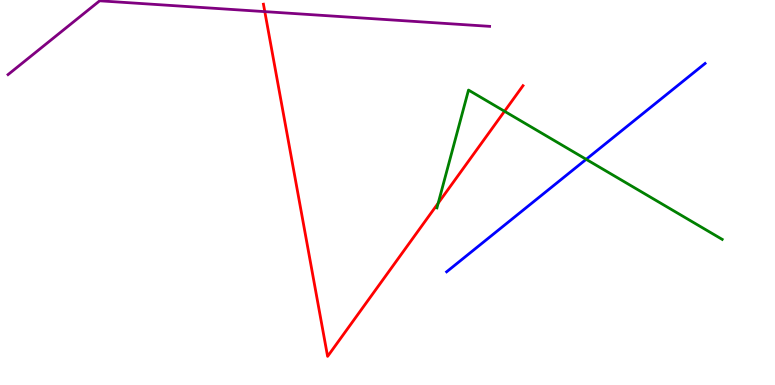[{'lines': ['blue', 'red'], 'intersections': []}, {'lines': ['green', 'red'], 'intersections': [{'x': 5.65, 'y': 4.72}, {'x': 6.51, 'y': 7.11}]}, {'lines': ['purple', 'red'], 'intersections': [{'x': 3.42, 'y': 9.7}]}, {'lines': ['blue', 'green'], 'intersections': [{'x': 7.56, 'y': 5.86}]}, {'lines': ['blue', 'purple'], 'intersections': []}, {'lines': ['green', 'purple'], 'intersections': []}]